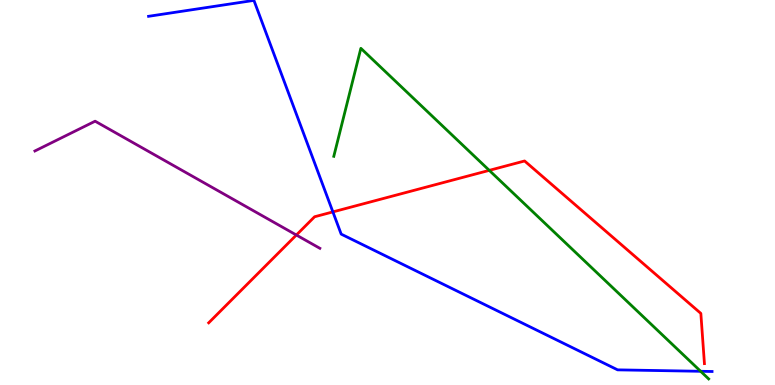[{'lines': ['blue', 'red'], 'intersections': [{'x': 4.3, 'y': 4.5}]}, {'lines': ['green', 'red'], 'intersections': [{'x': 6.31, 'y': 5.57}]}, {'lines': ['purple', 'red'], 'intersections': [{'x': 3.82, 'y': 3.9}]}, {'lines': ['blue', 'green'], 'intersections': [{'x': 9.04, 'y': 0.356}]}, {'lines': ['blue', 'purple'], 'intersections': []}, {'lines': ['green', 'purple'], 'intersections': []}]